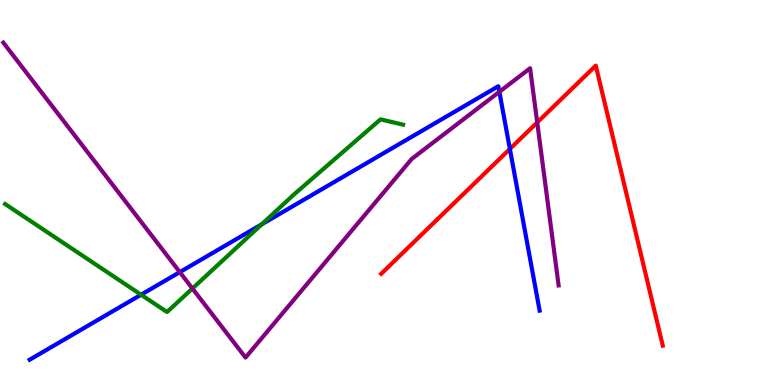[{'lines': ['blue', 'red'], 'intersections': [{'x': 6.58, 'y': 6.13}]}, {'lines': ['green', 'red'], 'intersections': []}, {'lines': ['purple', 'red'], 'intersections': [{'x': 6.93, 'y': 6.82}]}, {'lines': ['blue', 'green'], 'intersections': [{'x': 1.82, 'y': 2.34}, {'x': 3.38, 'y': 4.17}]}, {'lines': ['blue', 'purple'], 'intersections': [{'x': 2.32, 'y': 2.93}, {'x': 6.44, 'y': 7.62}]}, {'lines': ['green', 'purple'], 'intersections': [{'x': 2.48, 'y': 2.51}]}]